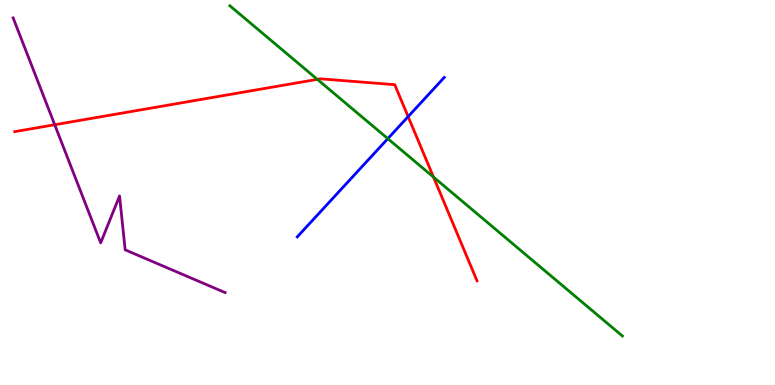[{'lines': ['blue', 'red'], 'intersections': [{'x': 5.27, 'y': 6.97}]}, {'lines': ['green', 'red'], 'intersections': [{'x': 4.09, 'y': 7.94}, {'x': 5.59, 'y': 5.4}]}, {'lines': ['purple', 'red'], 'intersections': [{'x': 0.706, 'y': 6.76}]}, {'lines': ['blue', 'green'], 'intersections': [{'x': 5.0, 'y': 6.4}]}, {'lines': ['blue', 'purple'], 'intersections': []}, {'lines': ['green', 'purple'], 'intersections': []}]